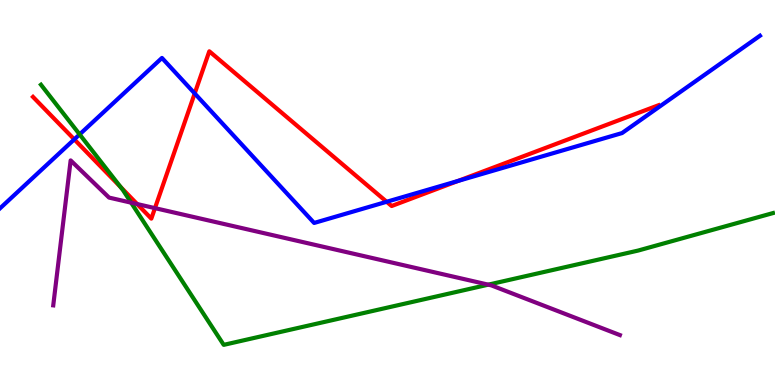[{'lines': ['blue', 'red'], 'intersections': [{'x': 0.958, 'y': 6.38}, {'x': 2.51, 'y': 7.57}, {'x': 4.99, 'y': 4.76}, {'x': 5.91, 'y': 5.3}]}, {'lines': ['green', 'red'], 'intersections': [{'x': 1.55, 'y': 5.14}]}, {'lines': ['purple', 'red'], 'intersections': [{'x': 1.77, 'y': 4.7}, {'x': 2.0, 'y': 4.59}]}, {'lines': ['blue', 'green'], 'intersections': [{'x': 1.03, 'y': 6.51}]}, {'lines': ['blue', 'purple'], 'intersections': []}, {'lines': ['green', 'purple'], 'intersections': [{'x': 1.69, 'y': 4.74}, {'x': 6.3, 'y': 2.61}]}]